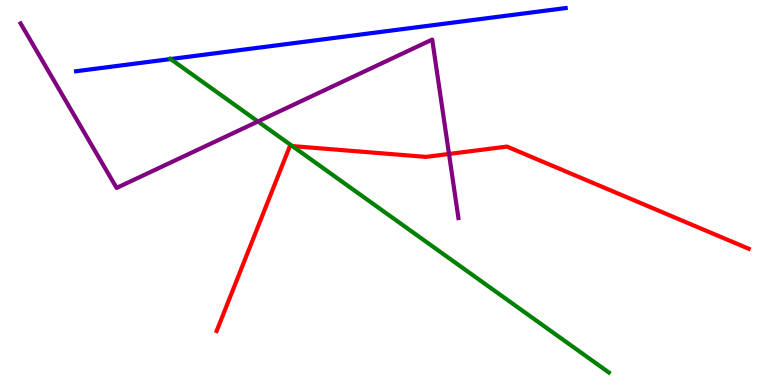[{'lines': ['blue', 'red'], 'intersections': []}, {'lines': ['green', 'red'], 'intersections': [{'x': 3.77, 'y': 6.21}]}, {'lines': ['purple', 'red'], 'intersections': [{'x': 5.79, 'y': 6.0}]}, {'lines': ['blue', 'green'], 'intersections': [{'x': 2.2, 'y': 8.47}]}, {'lines': ['blue', 'purple'], 'intersections': []}, {'lines': ['green', 'purple'], 'intersections': [{'x': 3.33, 'y': 6.84}]}]